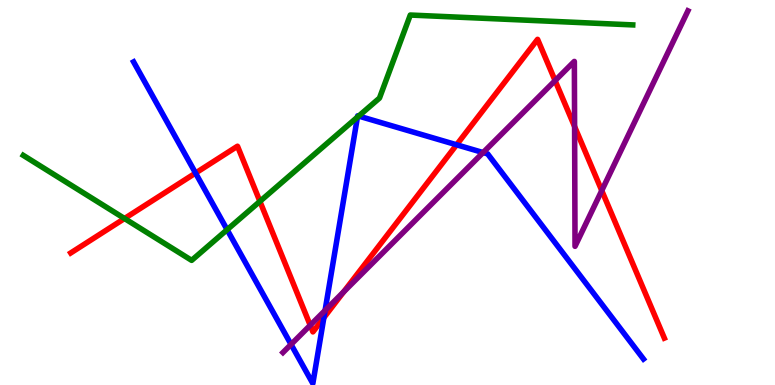[{'lines': ['blue', 'red'], 'intersections': [{'x': 2.52, 'y': 5.51}, {'x': 4.18, 'y': 1.75}, {'x': 5.89, 'y': 6.24}]}, {'lines': ['green', 'red'], 'intersections': [{'x': 1.61, 'y': 4.32}, {'x': 3.35, 'y': 4.77}]}, {'lines': ['purple', 'red'], 'intersections': [{'x': 4.0, 'y': 1.55}, {'x': 4.43, 'y': 2.42}, {'x': 7.16, 'y': 7.91}, {'x': 7.41, 'y': 6.71}, {'x': 7.76, 'y': 5.05}]}, {'lines': ['blue', 'green'], 'intersections': [{'x': 2.93, 'y': 4.03}, {'x': 4.61, 'y': 6.96}, {'x': 4.63, 'y': 6.99}]}, {'lines': ['blue', 'purple'], 'intersections': [{'x': 3.76, 'y': 1.05}, {'x': 4.19, 'y': 1.94}, {'x': 6.23, 'y': 6.04}]}, {'lines': ['green', 'purple'], 'intersections': []}]